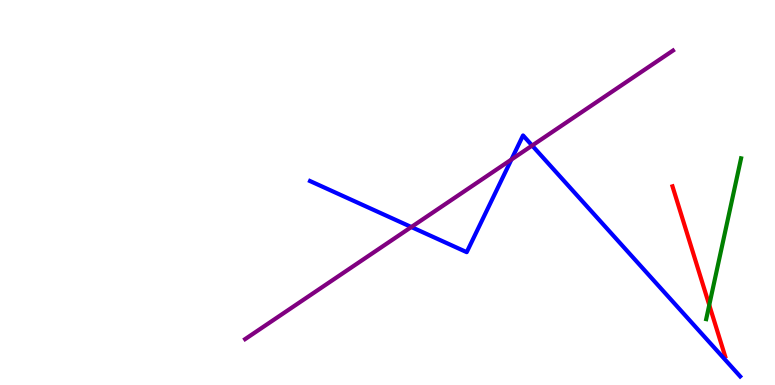[{'lines': ['blue', 'red'], 'intersections': []}, {'lines': ['green', 'red'], 'intersections': [{'x': 9.15, 'y': 2.08}]}, {'lines': ['purple', 'red'], 'intersections': []}, {'lines': ['blue', 'green'], 'intersections': []}, {'lines': ['blue', 'purple'], 'intersections': [{'x': 5.31, 'y': 4.1}, {'x': 6.6, 'y': 5.86}, {'x': 6.87, 'y': 6.22}]}, {'lines': ['green', 'purple'], 'intersections': []}]